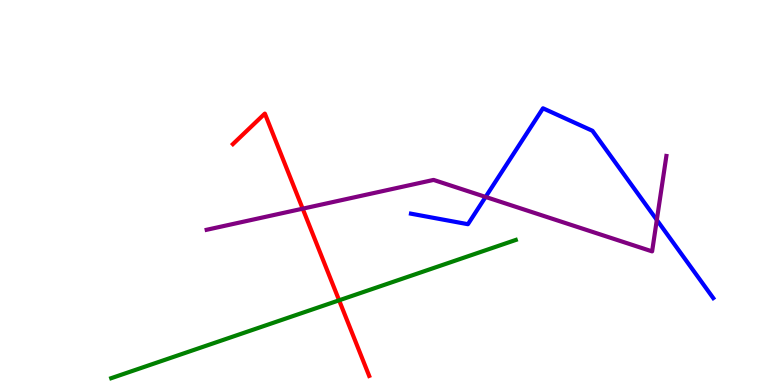[{'lines': ['blue', 'red'], 'intersections': []}, {'lines': ['green', 'red'], 'intersections': [{'x': 4.38, 'y': 2.2}]}, {'lines': ['purple', 'red'], 'intersections': [{'x': 3.91, 'y': 4.58}]}, {'lines': ['blue', 'green'], 'intersections': []}, {'lines': ['blue', 'purple'], 'intersections': [{'x': 6.27, 'y': 4.88}, {'x': 8.48, 'y': 4.29}]}, {'lines': ['green', 'purple'], 'intersections': []}]